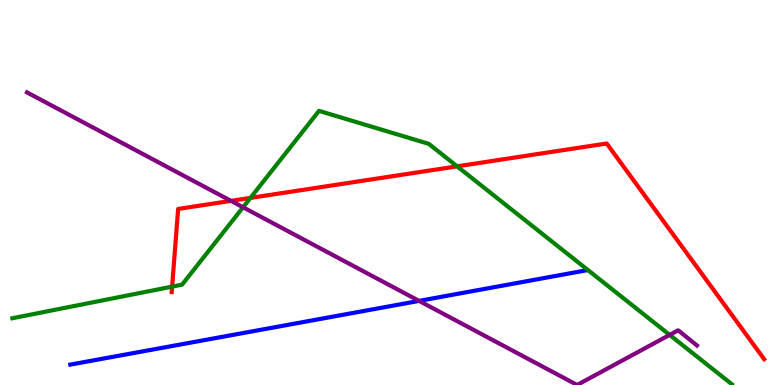[{'lines': ['blue', 'red'], 'intersections': []}, {'lines': ['green', 'red'], 'intersections': [{'x': 2.22, 'y': 2.56}, {'x': 3.23, 'y': 4.86}, {'x': 5.9, 'y': 5.68}]}, {'lines': ['purple', 'red'], 'intersections': [{'x': 2.98, 'y': 4.78}]}, {'lines': ['blue', 'green'], 'intersections': []}, {'lines': ['blue', 'purple'], 'intersections': [{'x': 5.41, 'y': 2.18}]}, {'lines': ['green', 'purple'], 'intersections': [{'x': 3.14, 'y': 4.62}, {'x': 8.64, 'y': 1.3}]}]